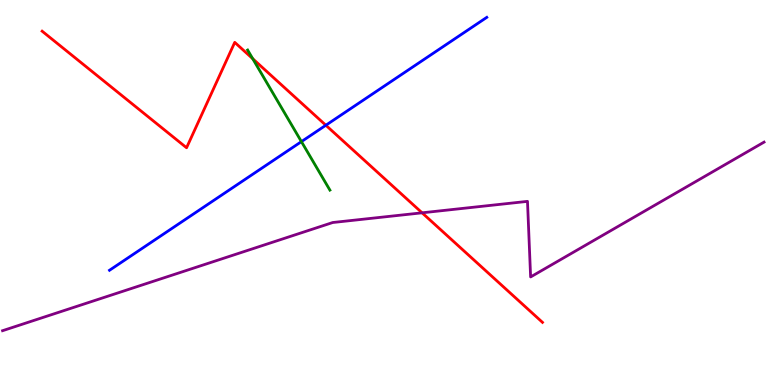[{'lines': ['blue', 'red'], 'intersections': [{'x': 4.2, 'y': 6.75}]}, {'lines': ['green', 'red'], 'intersections': [{'x': 3.26, 'y': 8.47}]}, {'lines': ['purple', 'red'], 'intersections': [{'x': 5.45, 'y': 4.47}]}, {'lines': ['blue', 'green'], 'intersections': [{'x': 3.89, 'y': 6.32}]}, {'lines': ['blue', 'purple'], 'intersections': []}, {'lines': ['green', 'purple'], 'intersections': []}]